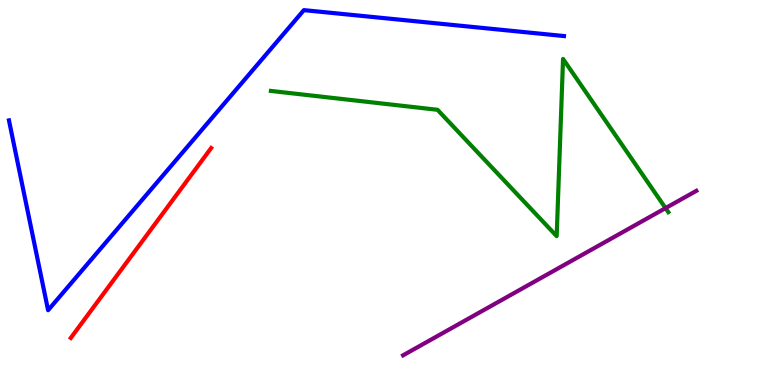[{'lines': ['blue', 'red'], 'intersections': []}, {'lines': ['green', 'red'], 'intersections': []}, {'lines': ['purple', 'red'], 'intersections': []}, {'lines': ['blue', 'green'], 'intersections': []}, {'lines': ['blue', 'purple'], 'intersections': []}, {'lines': ['green', 'purple'], 'intersections': [{'x': 8.59, 'y': 4.59}]}]